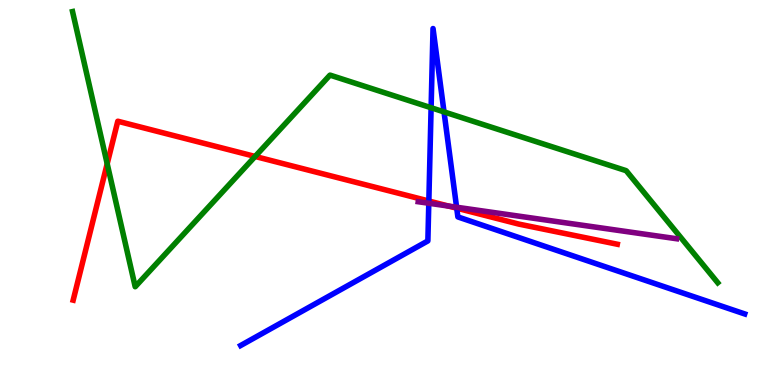[{'lines': ['blue', 'red'], 'intersections': [{'x': 5.53, 'y': 4.78}, {'x': 5.89, 'y': 4.59}]}, {'lines': ['green', 'red'], 'intersections': [{'x': 1.38, 'y': 5.75}, {'x': 3.29, 'y': 5.94}]}, {'lines': ['purple', 'red'], 'intersections': [{'x': 5.79, 'y': 4.65}]}, {'lines': ['blue', 'green'], 'intersections': [{'x': 5.56, 'y': 7.2}, {'x': 5.73, 'y': 7.09}]}, {'lines': ['blue', 'purple'], 'intersections': [{'x': 5.53, 'y': 4.72}, {'x': 5.89, 'y': 4.62}]}, {'lines': ['green', 'purple'], 'intersections': []}]